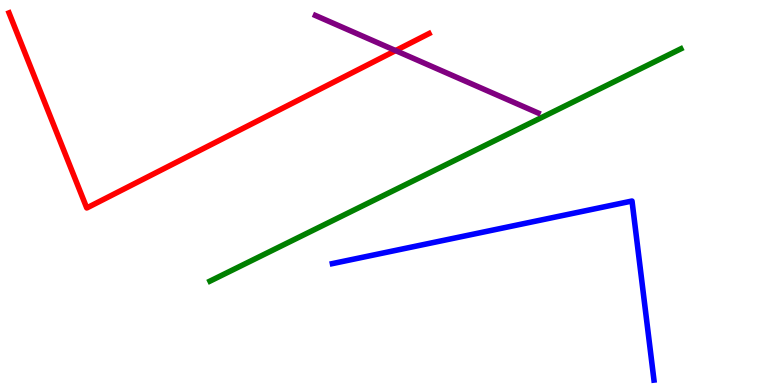[{'lines': ['blue', 'red'], 'intersections': []}, {'lines': ['green', 'red'], 'intersections': []}, {'lines': ['purple', 'red'], 'intersections': [{'x': 5.1, 'y': 8.69}]}, {'lines': ['blue', 'green'], 'intersections': []}, {'lines': ['blue', 'purple'], 'intersections': []}, {'lines': ['green', 'purple'], 'intersections': []}]